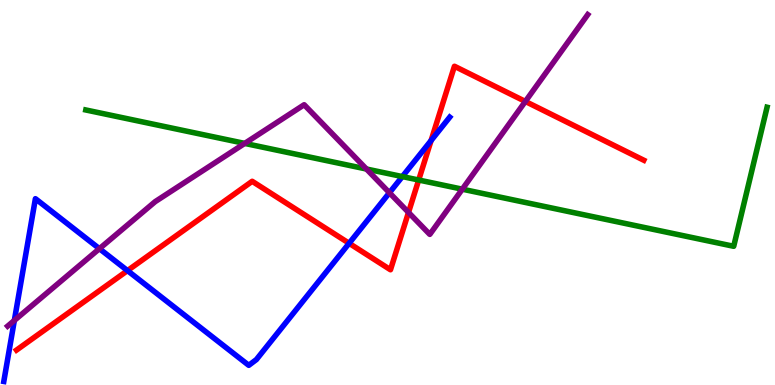[{'lines': ['blue', 'red'], 'intersections': [{'x': 1.65, 'y': 2.97}, {'x': 4.5, 'y': 3.68}, {'x': 5.56, 'y': 6.35}]}, {'lines': ['green', 'red'], 'intersections': [{'x': 5.4, 'y': 5.32}]}, {'lines': ['purple', 'red'], 'intersections': [{'x': 5.27, 'y': 4.48}, {'x': 6.78, 'y': 7.37}]}, {'lines': ['blue', 'green'], 'intersections': [{'x': 5.19, 'y': 5.41}]}, {'lines': ['blue', 'purple'], 'intersections': [{'x': 0.185, 'y': 1.68}, {'x': 1.28, 'y': 3.54}, {'x': 5.02, 'y': 4.99}]}, {'lines': ['green', 'purple'], 'intersections': [{'x': 3.16, 'y': 6.28}, {'x': 4.73, 'y': 5.61}, {'x': 5.97, 'y': 5.09}]}]